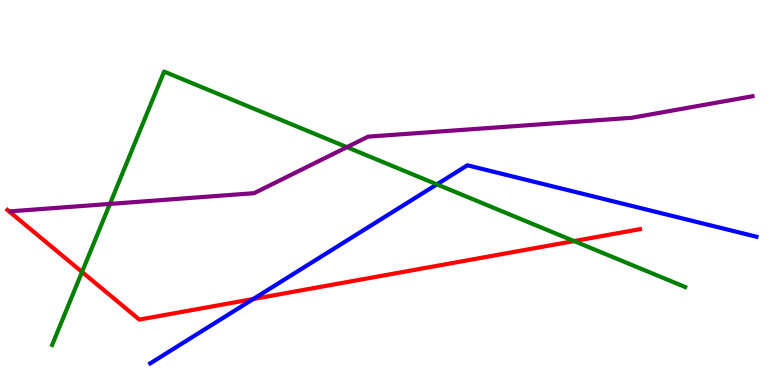[{'lines': ['blue', 'red'], 'intersections': [{'x': 3.27, 'y': 2.23}]}, {'lines': ['green', 'red'], 'intersections': [{'x': 1.06, 'y': 2.94}, {'x': 7.41, 'y': 3.74}]}, {'lines': ['purple', 'red'], 'intersections': []}, {'lines': ['blue', 'green'], 'intersections': [{'x': 5.64, 'y': 5.21}]}, {'lines': ['blue', 'purple'], 'intersections': []}, {'lines': ['green', 'purple'], 'intersections': [{'x': 1.42, 'y': 4.7}, {'x': 4.48, 'y': 6.18}]}]